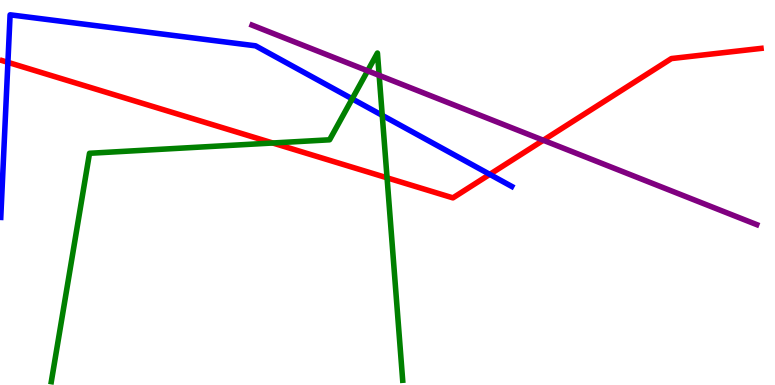[{'lines': ['blue', 'red'], 'intersections': [{'x': 0.102, 'y': 8.38}, {'x': 6.32, 'y': 5.47}]}, {'lines': ['green', 'red'], 'intersections': [{'x': 3.52, 'y': 6.29}, {'x': 4.99, 'y': 5.38}]}, {'lines': ['purple', 'red'], 'intersections': [{'x': 7.01, 'y': 6.36}]}, {'lines': ['blue', 'green'], 'intersections': [{'x': 4.54, 'y': 7.43}, {'x': 4.93, 'y': 7.0}]}, {'lines': ['blue', 'purple'], 'intersections': []}, {'lines': ['green', 'purple'], 'intersections': [{'x': 4.74, 'y': 8.16}, {'x': 4.89, 'y': 8.04}]}]